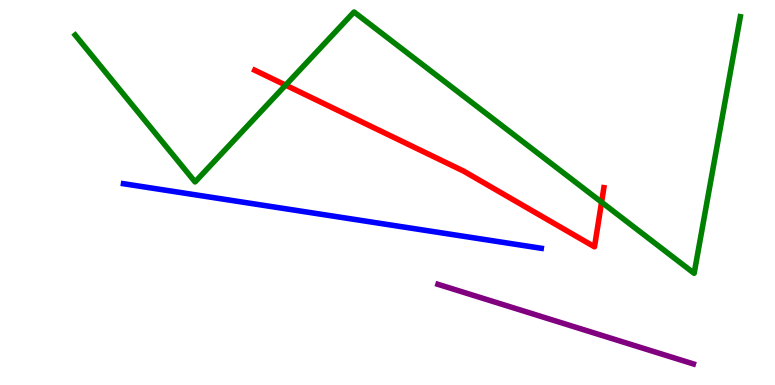[{'lines': ['blue', 'red'], 'intersections': []}, {'lines': ['green', 'red'], 'intersections': [{'x': 3.69, 'y': 7.79}, {'x': 7.76, 'y': 4.75}]}, {'lines': ['purple', 'red'], 'intersections': []}, {'lines': ['blue', 'green'], 'intersections': []}, {'lines': ['blue', 'purple'], 'intersections': []}, {'lines': ['green', 'purple'], 'intersections': []}]